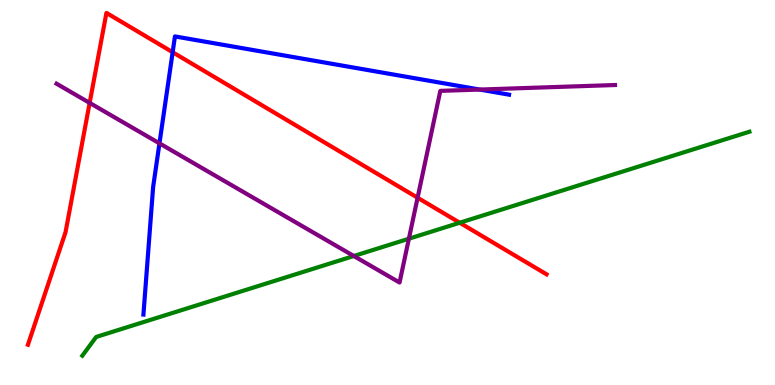[{'lines': ['blue', 'red'], 'intersections': [{'x': 2.23, 'y': 8.64}]}, {'lines': ['green', 'red'], 'intersections': [{'x': 5.93, 'y': 4.21}]}, {'lines': ['purple', 'red'], 'intersections': [{'x': 1.16, 'y': 7.33}, {'x': 5.39, 'y': 4.86}]}, {'lines': ['blue', 'green'], 'intersections': []}, {'lines': ['blue', 'purple'], 'intersections': [{'x': 2.06, 'y': 6.28}, {'x': 6.19, 'y': 7.67}]}, {'lines': ['green', 'purple'], 'intersections': [{'x': 4.57, 'y': 3.35}, {'x': 5.28, 'y': 3.8}]}]